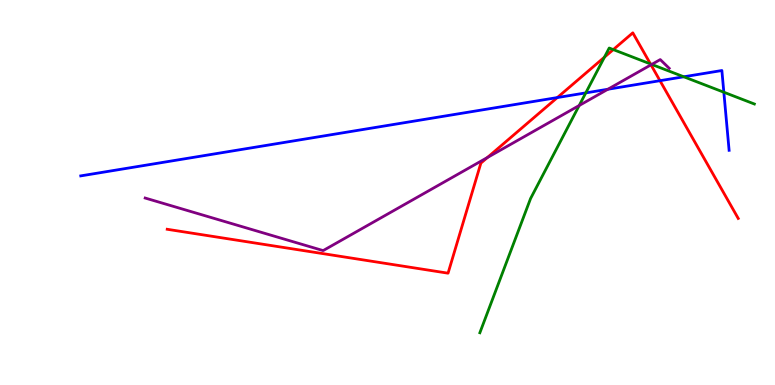[{'lines': ['blue', 'red'], 'intersections': [{'x': 7.19, 'y': 7.47}, {'x': 8.52, 'y': 7.9}]}, {'lines': ['green', 'red'], 'intersections': [{'x': 7.8, 'y': 8.52}, {'x': 7.91, 'y': 8.71}, {'x': 8.39, 'y': 8.34}]}, {'lines': ['purple', 'red'], 'intersections': [{'x': 6.29, 'y': 5.91}, {'x': 8.4, 'y': 8.32}]}, {'lines': ['blue', 'green'], 'intersections': [{'x': 7.56, 'y': 7.59}, {'x': 8.82, 'y': 8.01}, {'x': 9.34, 'y': 7.6}]}, {'lines': ['blue', 'purple'], 'intersections': [{'x': 7.84, 'y': 7.68}]}, {'lines': ['green', 'purple'], 'intersections': [{'x': 7.47, 'y': 7.26}, {'x': 8.41, 'y': 8.33}]}]